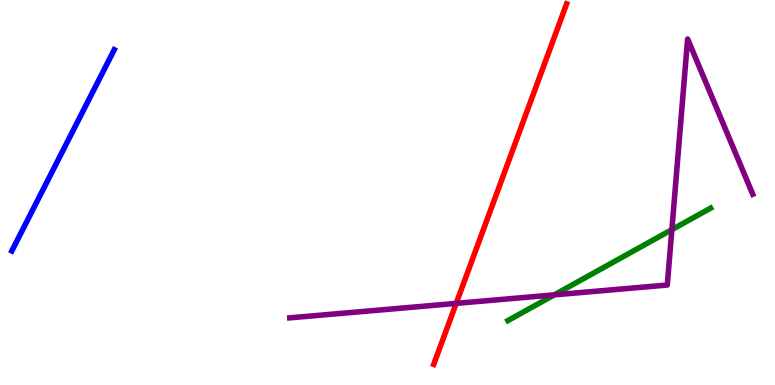[{'lines': ['blue', 'red'], 'intersections': []}, {'lines': ['green', 'red'], 'intersections': []}, {'lines': ['purple', 'red'], 'intersections': [{'x': 5.89, 'y': 2.12}]}, {'lines': ['blue', 'green'], 'intersections': []}, {'lines': ['blue', 'purple'], 'intersections': []}, {'lines': ['green', 'purple'], 'intersections': [{'x': 7.15, 'y': 2.34}, {'x': 8.67, 'y': 4.04}]}]